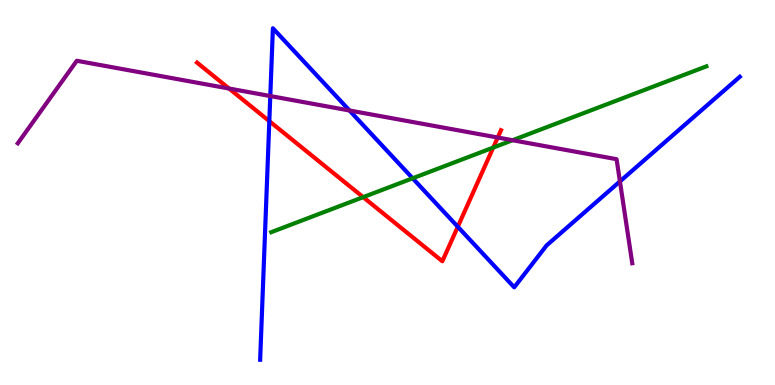[{'lines': ['blue', 'red'], 'intersections': [{'x': 3.48, 'y': 6.85}, {'x': 5.91, 'y': 4.11}]}, {'lines': ['green', 'red'], 'intersections': [{'x': 4.69, 'y': 4.88}, {'x': 6.36, 'y': 6.17}]}, {'lines': ['purple', 'red'], 'intersections': [{'x': 2.96, 'y': 7.7}, {'x': 6.42, 'y': 6.43}]}, {'lines': ['blue', 'green'], 'intersections': [{'x': 5.32, 'y': 5.37}]}, {'lines': ['blue', 'purple'], 'intersections': [{'x': 3.49, 'y': 7.51}, {'x': 4.51, 'y': 7.13}, {'x': 8.0, 'y': 5.29}]}, {'lines': ['green', 'purple'], 'intersections': [{'x': 6.61, 'y': 6.36}]}]